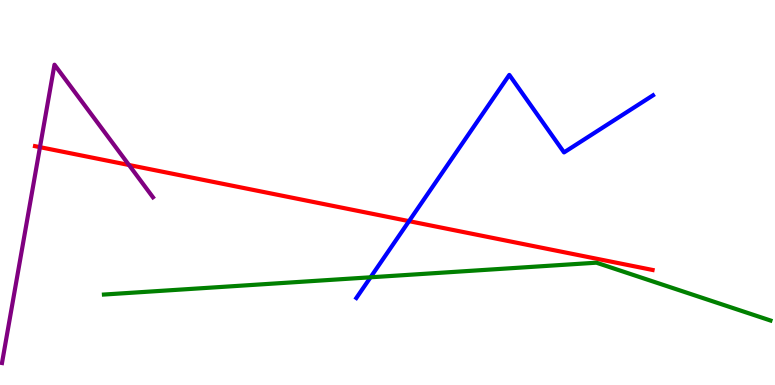[{'lines': ['blue', 'red'], 'intersections': [{'x': 5.28, 'y': 4.26}]}, {'lines': ['green', 'red'], 'intersections': []}, {'lines': ['purple', 'red'], 'intersections': [{'x': 0.516, 'y': 6.18}, {'x': 1.66, 'y': 5.71}]}, {'lines': ['blue', 'green'], 'intersections': [{'x': 4.78, 'y': 2.8}]}, {'lines': ['blue', 'purple'], 'intersections': []}, {'lines': ['green', 'purple'], 'intersections': []}]